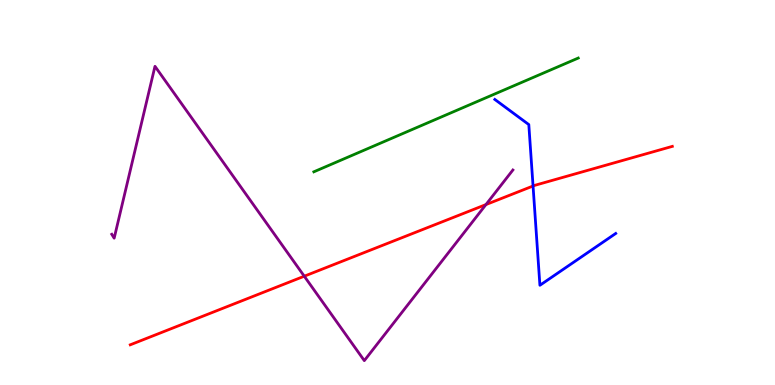[{'lines': ['blue', 'red'], 'intersections': [{'x': 6.88, 'y': 5.17}]}, {'lines': ['green', 'red'], 'intersections': []}, {'lines': ['purple', 'red'], 'intersections': [{'x': 3.93, 'y': 2.83}, {'x': 6.27, 'y': 4.69}]}, {'lines': ['blue', 'green'], 'intersections': []}, {'lines': ['blue', 'purple'], 'intersections': []}, {'lines': ['green', 'purple'], 'intersections': []}]